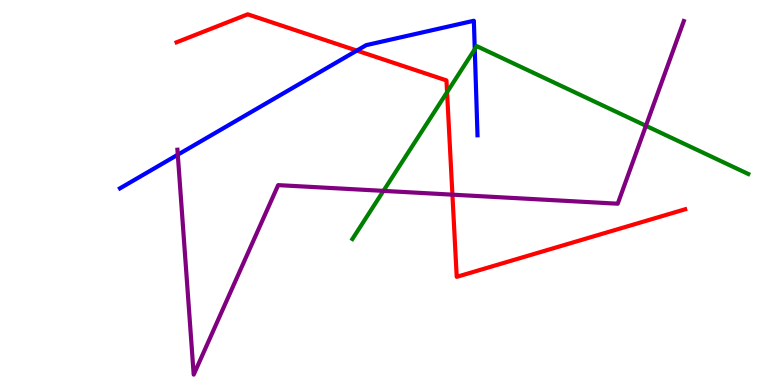[{'lines': ['blue', 'red'], 'intersections': [{'x': 4.6, 'y': 8.69}]}, {'lines': ['green', 'red'], 'intersections': [{'x': 5.77, 'y': 7.6}]}, {'lines': ['purple', 'red'], 'intersections': [{'x': 5.84, 'y': 4.94}]}, {'lines': ['blue', 'green'], 'intersections': [{'x': 6.13, 'y': 8.72}]}, {'lines': ['blue', 'purple'], 'intersections': [{'x': 2.29, 'y': 5.98}]}, {'lines': ['green', 'purple'], 'intersections': [{'x': 4.95, 'y': 5.04}, {'x': 8.33, 'y': 6.73}]}]